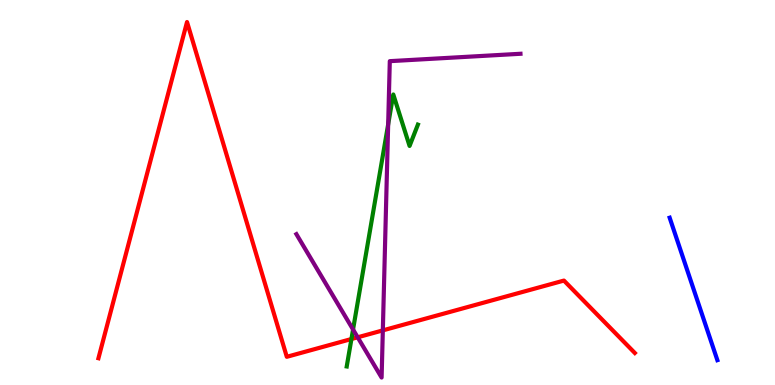[{'lines': ['blue', 'red'], 'intersections': []}, {'lines': ['green', 'red'], 'intersections': [{'x': 4.53, 'y': 1.19}]}, {'lines': ['purple', 'red'], 'intersections': [{'x': 4.62, 'y': 1.24}, {'x': 4.94, 'y': 1.42}]}, {'lines': ['blue', 'green'], 'intersections': []}, {'lines': ['blue', 'purple'], 'intersections': []}, {'lines': ['green', 'purple'], 'intersections': [{'x': 4.56, 'y': 1.44}, {'x': 5.01, 'y': 6.77}]}]